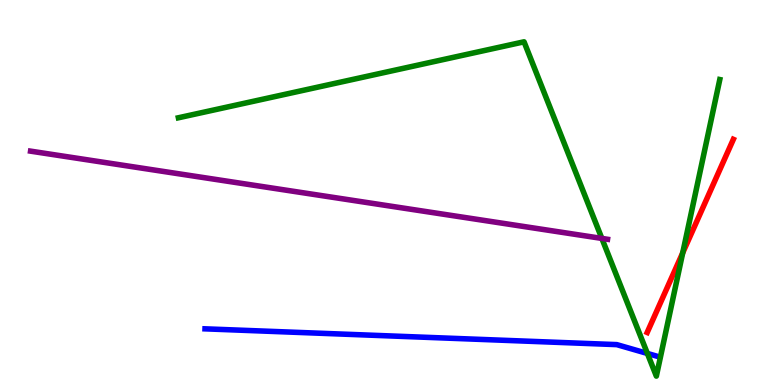[{'lines': ['blue', 'red'], 'intersections': []}, {'lines': ['green', 'red'], 'intersections': [{'x': 8.81, 'y': 3.43}]}, {'lines': ['purple', 'red'], 'intersections': []}, {'lines': ['blue', 'green'], 'intersections': [{'x': 8.35, 'y': 0.819}]}, {'lines': ['blue', 'purple'], 'intersections': []}, {'lines': ['green', 'purple'], 'intersections': [{'x': 7.77, 'y': 3.81}]}]